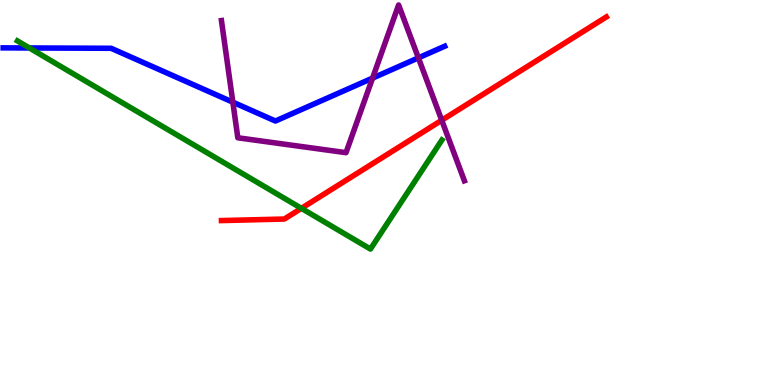[{'lines': ['blue', 'red'], 'intersections': []}, {'lines': ['green', 'red'], 'intersections': [{'x': 3.89, 'y': 4.59}]}, {'lines': ['purple', 'red'], 'intersections': [{'x': 5.7, 'y': 6.88}]}, {'lines': ['blue', 'green'], 'intersections': [{'x': 0.38, 'y': 8.75}]}, {'lines': ['blue', 'purple'], 'intersections': [{'x': 3.0, 'y': 7.35}, {'x': 4.81, 'y': 7.97}, {'x': 5.4, 'y': 8.5}]}, {'lines': ['green', 'purple'], 'intersections': []}]